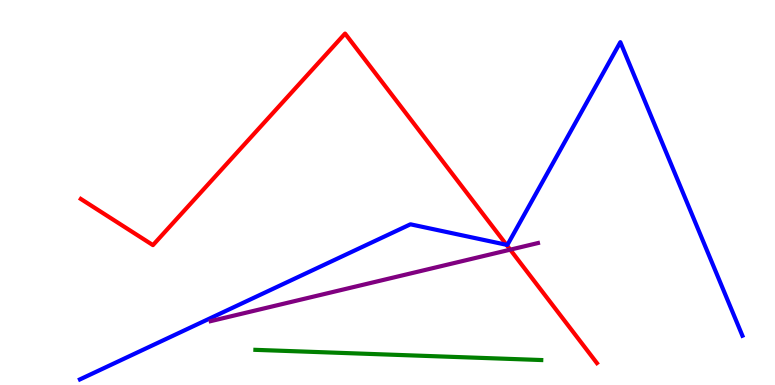[{'lines': ['blue', 'red'], 'intersections': [{'x': 6.54, 'y': 3.64}]}, {'lines': ['green', 'red'], 'intersections': []}, {'lines': ['purple', 'red'], 'intersections': [{'x': 6.58, 'y': 3.52}]}, {'lines': ['blue', 'green'], 'intersections': []}, {'lines': ['blue', 'purple'], 'intersections': []}, {'lines': ['green', 'purple'], 'intersections': []}]